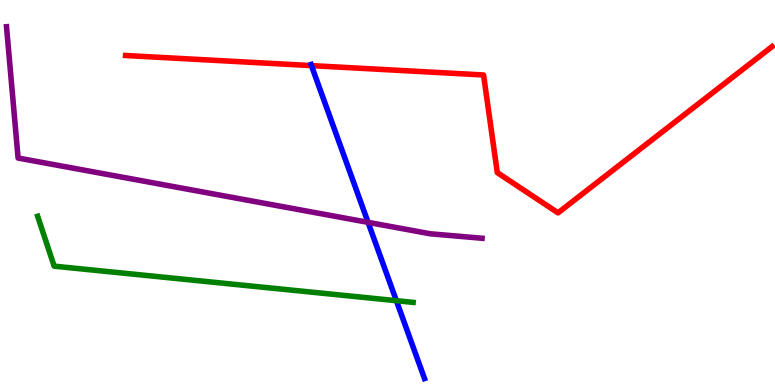[{'lines': ['blue', 'red'], 'intersections': [{'x': 4.02, 'y': 8.3}]}, {'lines': ['green', 'red'], 'intersections': []}, {'lines': ['purple', 'red'], 'intersections': []}, {'lines': ['blue', 'green'], 'intersections': [{'x': 5.11, 'y': 2.19}]}, {'lines': ['blue', 'purple'], 'intersections': [{'x': 4.75, 'y': 4.22}]}, {'lines': ['green', 'purple'], 'intersections': []}]